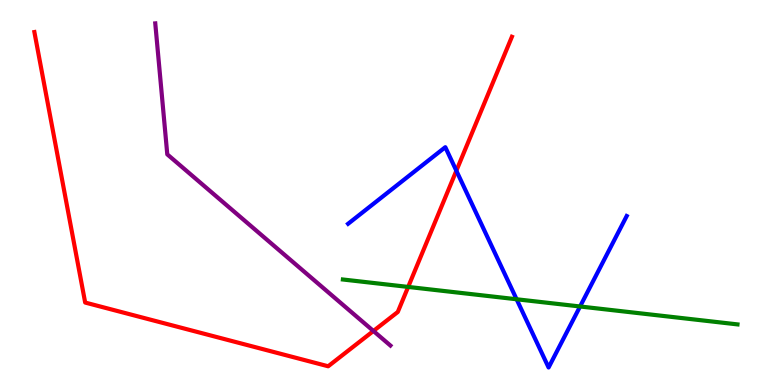[{'lines': ['blue', 'red'], 'intersections': [{'x': 5.89, 'y': 5.57}]}, {'lines': ['green', 'red'], 'intersections': [{'x': 5.27, 'y': 2.55}]}, {'lines': ['purple', 'red'], 'intersections': [{'x': 4.82, 'y': 1.4}]}, {'lines': ['blue', 'green'], 'intersections': [{'x': 6.67, 'y': 2.23}, {'x': 7.48, 'y': 2.04}]}, {'lines': ['blue', 'purple'], 'intersections': []}, {'lines': ['green', 'purple'], 'intersections': []}]